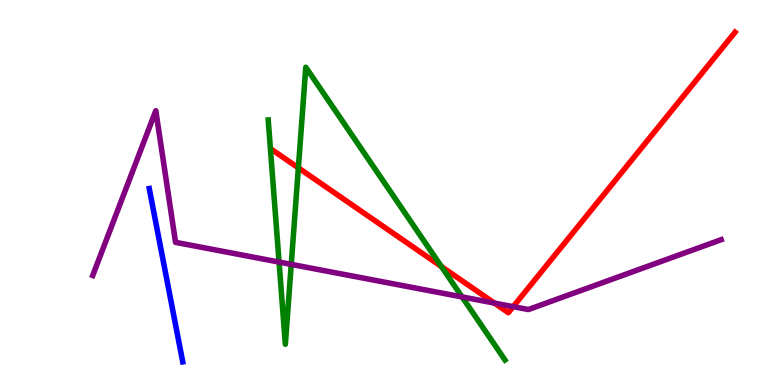[{'lines': ['blue', 'red'], 'intersections': []}, {'lines': ['green', 'red'], 'intersections': [{'x': 3.85, 'y': 5.64}, {'x': 5.7, 'y': 3.08}]}, {'lines': ['purple', 'red'], 'intersections': [{'x': 6.38, 'y': 2.13}, {'x': 6.62, 'y': 2.03}]}, {'lines': ['blue', 'green'], 'intersections': []}, {'lines': ['blue', 'purple'], 'intersections': []}, {'lines': ['green', 'purple'], 'intersections': [{'x': 3.6, 'y': 3.19}, {'x': 3.76, 'y': 3.13}, {'x': 5.96, 'y': 2.29}]}]